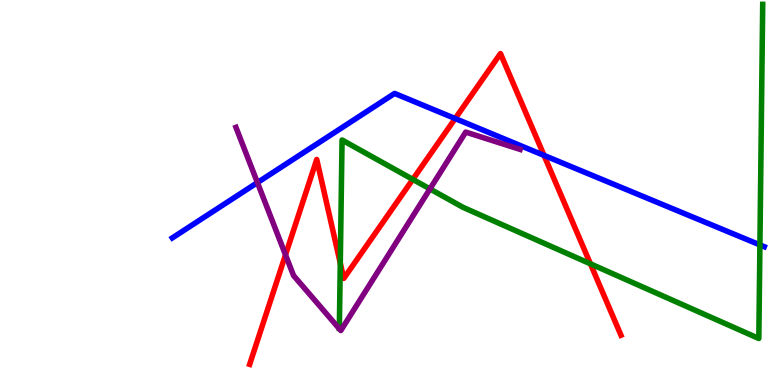[{'lines': ['blue', 'red'], 'intersections': [{'x': 5.87, 'y': 6.92}, {'x': 7.02, 'y': 5.96}]}, {'lines': ['green', 'red'], 'intersections': [{'x': 4.39, 'y': 3.17}, {'x': 5.33, 'y': 5.34}, {'x': 7.62, 'y': 3.15}]}, {'lines': ['purple', 'red'], 'intersections': [{'x': 3.68, 'y': 3.38}]}, {'lines': ['blue', 'green'], 'intersections': [{'x': 9.81, 'y': 3.64}]}, {'lines': ['blue', 'purple'], 'intersections': [{'x': 3.32, 'y': 5.26}]}, {'lines': ['green', 'purple'], 'intersections': [{'x': 5.55, 'y': 5.09}]}]